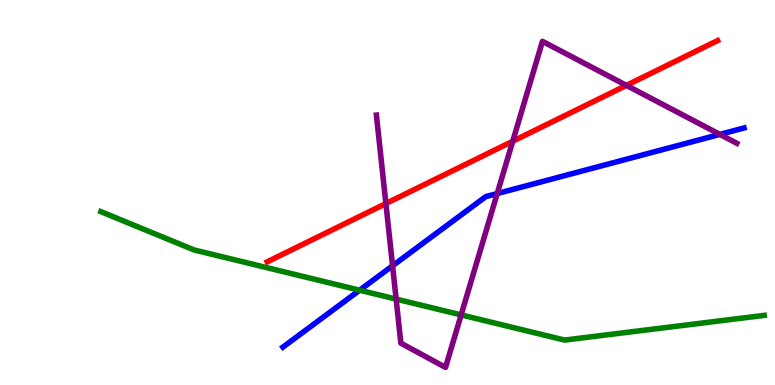[{'lines': ['blue', 'red'], 'intersections': []}, {'lines': ['green', 'red'], 'intersections': []}, {'lines': ['purple', 'red'], 'intersections': [{'x': 4.98, 'y': 4.71}, {'x': 6.62, 'y': 6.33}, {'x': 8.08, 'y': 7.78}]}, {'lines': ['blue', 'green'], 'intersections': [{'x': 4.64, 'y': 2.46}]}, {'lines': ['blue', 'purple'], 'intersections': [{'x': 5.07, 'y': 3.1}, {'x': 6.42, 'y': 4.97}, {'x': 9.29, 'y': 6.51}]}, {'lines': ['green', 'purple'], 'intersections': [{'x': 5.11, 'y': 2.23}, {'x': 5.95, 'y': 1.82}]}]